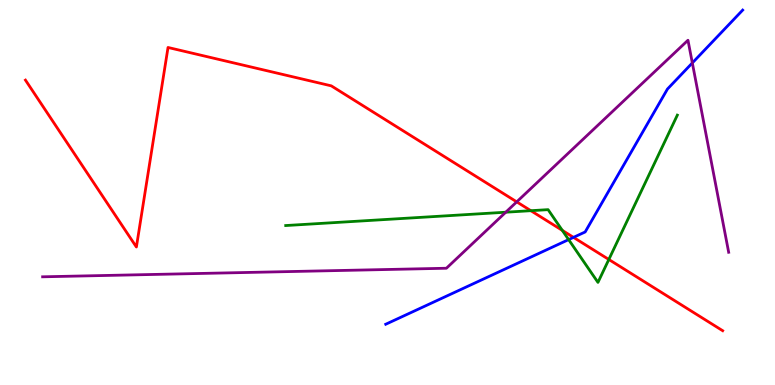[{'lines': ['blue', 'red'], 'intersections': [{'x': 7.4, 'y': 3.83}]}, {'lines': ['green', 'red'], 'intersections': [{'x': 6.85, 'y': 4.53}, {'x': 7.26, 'y': 4.02}, {'x': 7.86, 'y': 3.26}]}, {'lines': ['purple', 'red'], 'intersections': [{'x': 6.67, 'y': 4.76}]}, {'lines': ['blue', 'green'], 'intersections': [{'x': 7.34, 'y': 3.78}]}, {'lines': ['blue', 'purple'], 'intersections': [{'x': 8.93, 'y': 8.37}]}, {'lines': ['green', 'purple'], 'intersections': [{'x': 6.53, 'y': 4.49}]}]